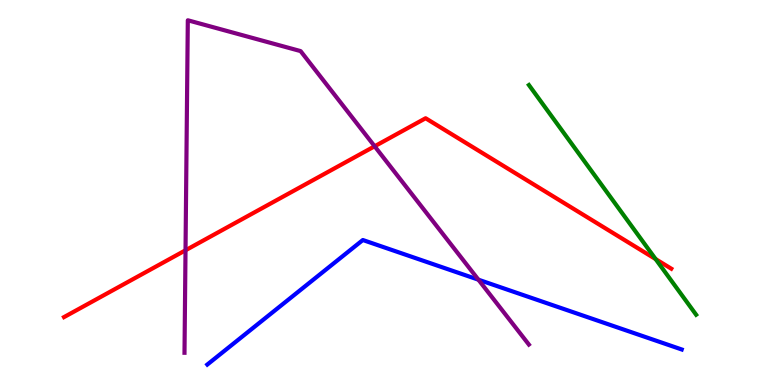[{'lines': ['blue', 'red'], 'intersections': []}, {'lines': ['green', 'red'], 'intersections': [{'x': 8.46, 'y': 3.27}]}, {'lines': ['purple', 'red'], 'intersections': [{'x': 2.39, 'y': 3.5}, {'x': 4.83, 'y': 6.2}]}, {'lines': ['blue', 'green'], 'intersections': []}, {'lines': ['blue', 'purple'], 'intersections': [{'x': 6.17, 'y': 2.74}]}, {'lines': ['green', 'purple'], 'intersections': []}]